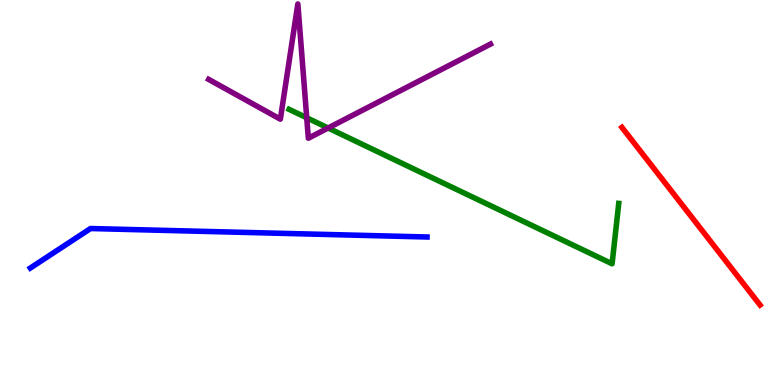[{'lines': ['blue', 'red'], 'intersections': []}, {'lines': ['green', 'red'], 'intersections': []}, {'lines': ['purple', 'red'], 'intersections': []}, {'lines': ['blue', 'green'], 'intersections': []}, {'lines': ['blue', 'purple'], 'intersections': []}, {'lines': ['green', 'purple'], 'intersections': [{'x': 3.96, 'y': 6.94}, {'x': 4.23, 'y': 6.68}]}]